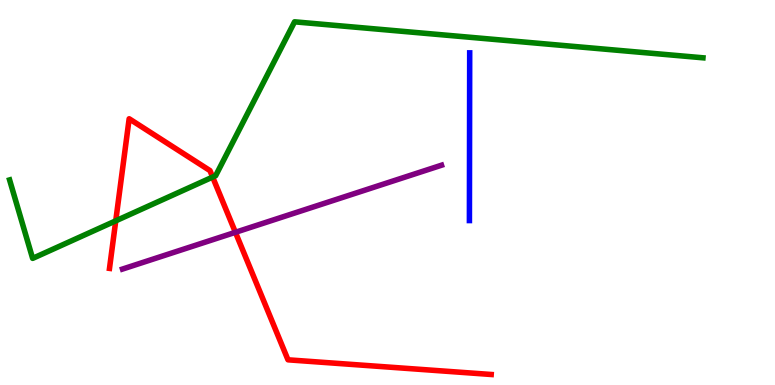[{'lines': ['blue', 'red'], 'intersections': []}, {'lines': ['green', 'red'], 'intersections': [{'x': 1.49, 'y': 4.26}, {'x': 2.74, 'y': 5.4}]}, {'lines': ['purple', 'red'], 'intersections': [{'x': 3.04, 'y': 3.97}]}, {'lines': ['blue', 'green'], 'intersections': []}, {'lines': ['blue', 'purple'], 'intersections': []}, {'lines': ['green', 'purple'], 'intersections': []}]